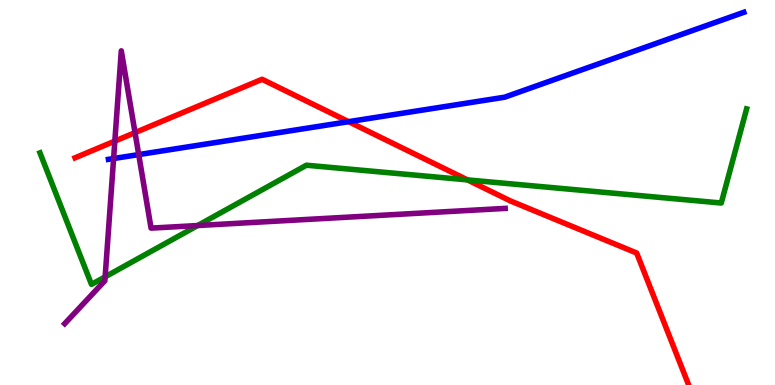[{'lines': ['blue', 'red'], 'intersections': [{'x': 4.5, 'y': 6.84}]}, {'lines': ['green', 'red'], 'intersections': [{'x': 6.03, 'y': 5.33}]}, {'lines': ['purple', 'red'], 'intersections': [{'x': 1.48, 'y': 6.33}, {'x': 1.74, 'y': 6.56}]}, {'lines': ['blue', 'green'], 'intersections': []}, {'lines': ['blue', 'purple'], 'intersections': [{'x': 1.47, 'y': 5.88}, {'x': 1.79, 'y': 5.98}]}, {'lines': ['green', 'purple'], 'intersections': [{'x': 1.36, 'y': 2.81}, {'x': 2.55, 'y': 4.14}]}]